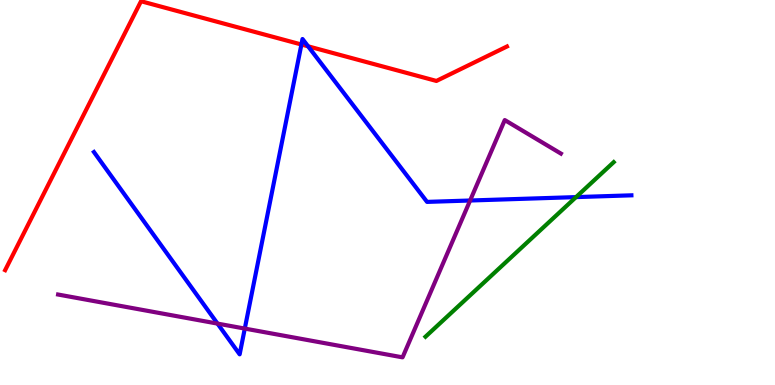[{'lines': ['blue', 'red'], 'intersections': [{'x': 3.89, 'y': 8.84}, {'x': 3.98, 'y': 8.8}]}, {'lines': ['green', 'red'], 'intersections': []}, {'lines': ['purple', 'red'], 'intersections': []}, {'lines': ['blue', 'green'], 'intersections': [{'x': 7.43, 'y': 4.88}]}, {'lines': ['blue', 'purple'], 'intersections': [{'x': 2.81, 'y': 1.59}, {'x': 3.16, 'y': 1.47}, {'x': 6.07, 'y': 4.79}]}, {'lines': ['green', 'purple'], 'intersections': []}]